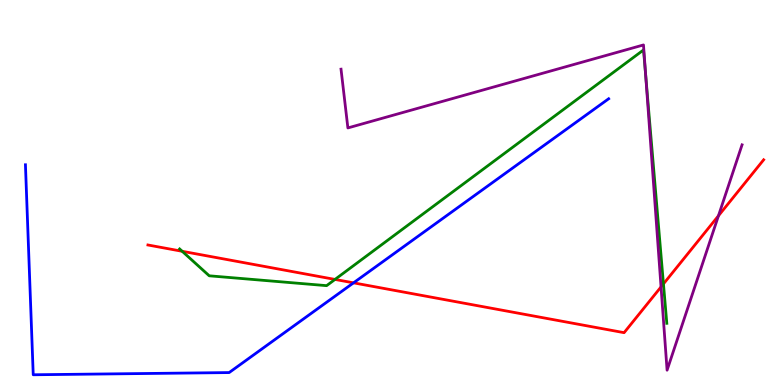[{'lines': ['blue', 'red'], 'intersections': [{'x': 4.56, 'y': 2.65}]}, {'lines': ['green', 'red'], 'intersections': [{'x': 2.35, 'y': 3.47}, {'x': 4.32, 'y': 2.74}, {'x': 8.56, 'y': 2.63}]}, {'lines': ['purple', 'red'], 'intersections': [{'x': 8.53, 'y': 2.55}, {'x': 9.27, 'y': 4.4}]}, {'lines': ['blue', 'green'], 'intersections': []}, {'lines': ['blue', 'purple'], 'intersections': []}, {'lines': ['green', 'purple'], 'intersections': [{'x': 8.33, 'y': 8.07}]}]